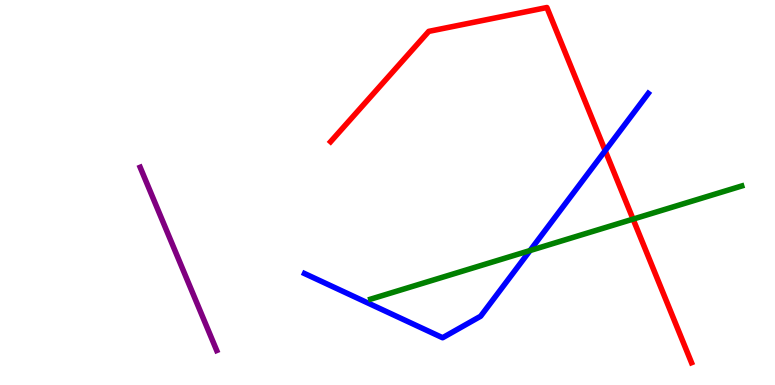[{'lines': ['blue', 'red'], 'intersections': [{'x': 7.81, 'y': 6.09}]}, {'lines': ['green', 'red'], 'intersections': [{'x': 8.17, 'y': 4.31}]}, {'lines': ['purple', 'red'], 'intersections': []}, {'lines': ['blue', 'green'], 'intersections': [{'x': 6.84, 'y': 3.49}]}, {'lines': ['blue', 'purple'], 'intersections': []}, {'lines': ['green', 'purple'], 'intersections': []}]